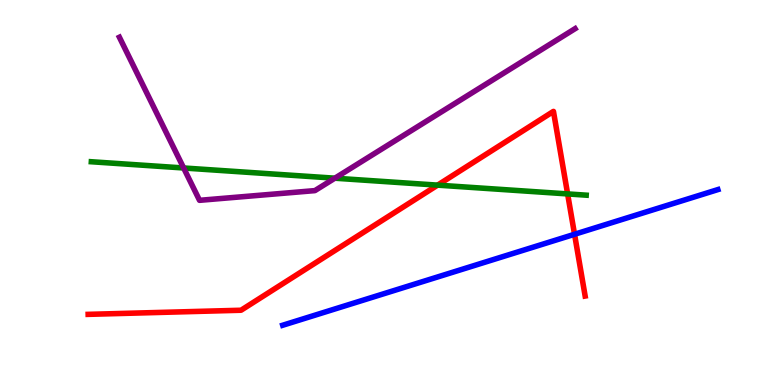[{'lines': ['blue', 'red'], 'intersections': [{'x': 7.41, 'y': 3.91}]}, {'lines': ['green', 'red'], 'intersections': [{'x': 5.65, 'y': 5.19}, {'x': 7.32, 'y': 4.96}]}, {'lines': ['purple', 'red'], 'intersections': []}, {'lines': ['blue', 'green'], 'intersections': []}, {'lines': ['blue', 'purple'], 'intersections': []}, {'lines': ['green', 'purple'], 'intersections': [{'x': 2.37, 'y': 5.64}, {'x': 4.32, 'y': 5.37}]}]